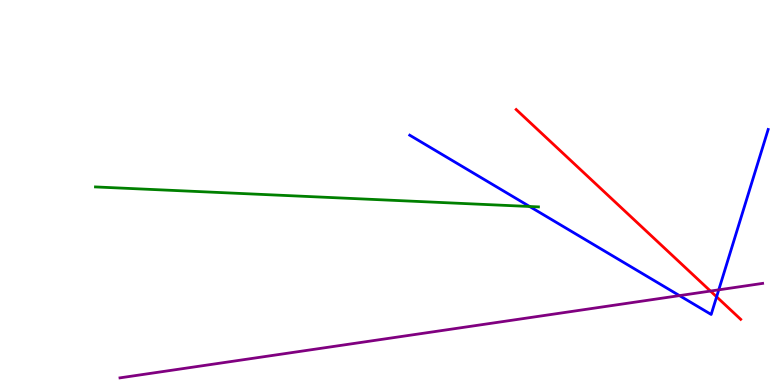[{'lines': ['blue', 'red'], 'intersections': [{'x': 9.25, 'y': 2.29}]}, {'lines': ['green', 'red'], 'intersections': []}, {'lines': ['purple', 'red'], 'intersections': [{'x': 9.17, 'y': 2.44}]}, {'lines': ['blue', 'green'], 'intersections': [{'x': 6.83, 'y': 4.64}]}, {'lines': ['blue', 'purple'], 'intersections': [{'x': 8.77, 'y': 2.32}, {'x': 9.27, 'y': 2.47}]}, {'lines': ['green', 'purple'], 'intersections': []}]